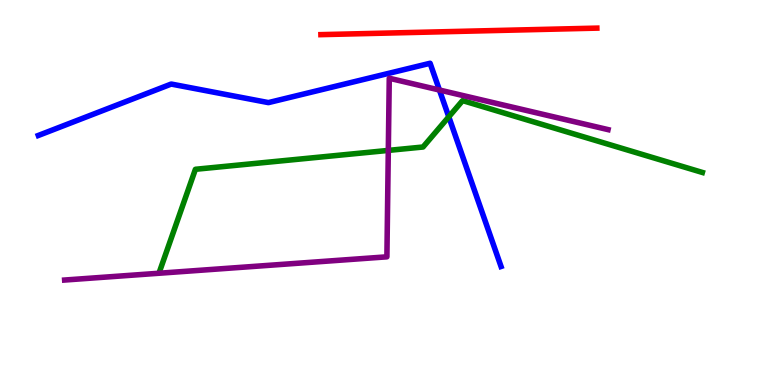[{'lines': ['blue', 'red'], 'intersections': []}, {'lines': ['green', 'red'], 'intersections': []}, {'lines': ['purple', 'red'], 'intersections': []}, {'lines': ['blue', 'green'], 'intersections': [{'x': 5.79, 'y': 6.97}]}, {'lines': ['blue', 'purple'], 'intersections': [{'x': 5.67, 'y': 7.66}]}, {'lines': ['green', 'purple'], 'intersections': [{'x': 5.01, 'y': 6.09}]}]